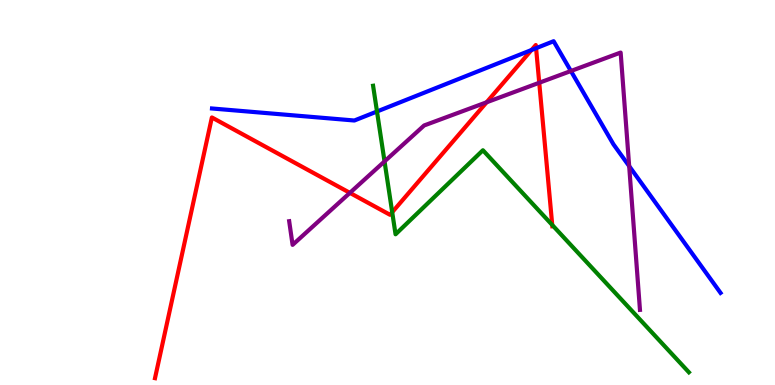[{'lines': ['blue', 'red'], 'intersections': [{'x': 6.86, 'y': 8.7}, {'x': 6.92, 'y': 8.75}]}, {'lines': ['green', 'red'], 'intersections': [{'x': 5.06, 'y': 4.49}, {'x': 7.13, 'y': 4.16}]}, {'lines': ['purple', 'red'], 'intersections': [{'x': 4.51, 'y': 4.99}, {'x': 6.28, 'y': 7.34}, {'x': 6.96, 'y': 7.85}]}, {'lines': ['blue', 'green'], 'intersections': [{'x': 4.86, 'y': 7.1}]}, {'lines': ['blue', 'purple'], 'intersections': [{'x': 7.37, 'y': 8.16}, {'x': 8.12, 'y': 5.68}]}, {'lines': ['green', 'purple'], 'intersections': [{'x': 4.96, 'y': 5.81}]}]